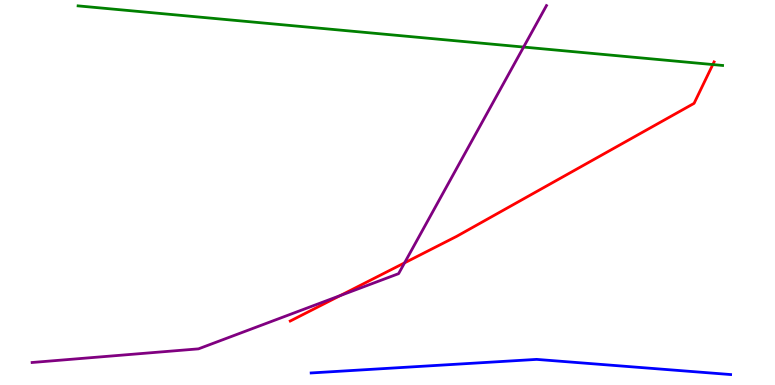[{'lines': ['blue', 'red'], 'intersections': []}, {'lines': ['green', 'red'], 'intersections': [{'x': 9.2, 'y': 8.32}]}, {'lines': ['purple', 'red'], 'intersections': [{'x': 4.39, 'y': 2.32}, {'x': 5.22, 'y': 3.17}]}, {'lines': ['blue', 'green'], 'intersections': []}, {'lines': ['blue', 'purple'], 'intersections': []}, {'lines': ['green', 'purple'], 'intersections': [{'x': 6.76, 'y': 8.78}]}]